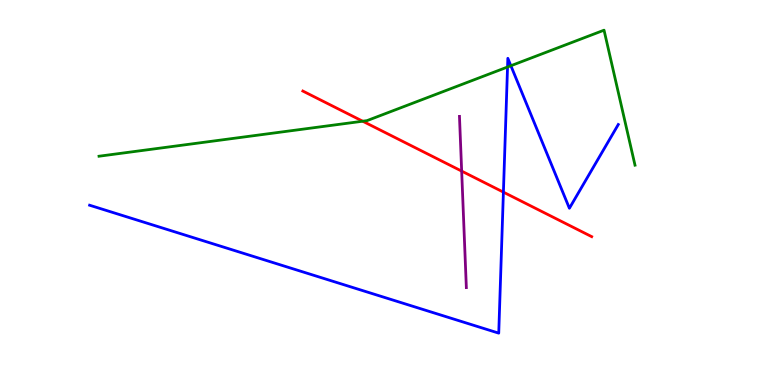[{'lines': ['blue', 'red'], 'intersections': [{'x': 6.5, 'y': 5.01}]}, {'lines': ['green', 'red'], 'intersections': [{'x': 4.68, 'y': 6.85}]}, {'lines': ['purple', 'red'], 'intersections': [{'x': 5.96, 'y': 5.56}]}, {'lines': ['blue', 'green'], 'intersections': [{'x': 6.55, 'y': 8.26}, {'x': 6.59, 'y': 8.29}]}, {'lines': ['blue', 'purple'], 'intersections': []}, {'lines': ['green', 'purple'], 'intersections': []}]